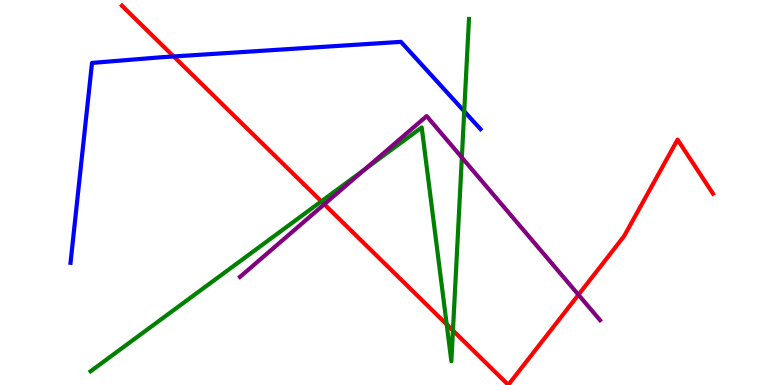[{'lines': ['blue', 'red'], 'intersections': [{'x': 2.24, 'y': 8.53}]}, {'lines': ['green', 'red'], 'intersections': [{'x': 4.15, 'y': 4.77}, {'x': 5.76, 'y': 1.57}, {'x': 5.84, 'y': 1.41}]}, {'lines': ['purple', 'red'], 'intersections': [{'x': 4.18, 'y': 4.69}, {'x': 7.46, 'y': 2.34}]}, {'lines': ['blue', 'green'], 'intersections': [{'x': 5.99, 'y': 7.11}]}, {'lines': ['blue', 'purple'], 'intersections': []}, {'lines': ['green', 'purple'], 'intersections': [{'x': 4.71, 'y': 5.61}, {'x': 5.96, 'y': 5.91}]}]